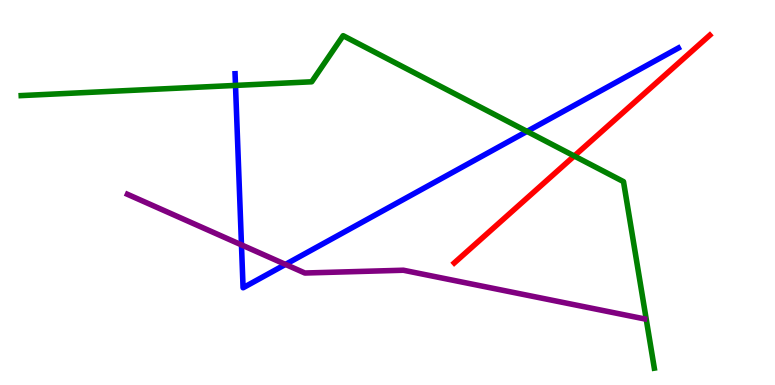[{'lines': ['blue', 'red'], 'intersections': []}, {'lines': ['green', 'red'], 'intersections': [{'x': 7.41, 'y': 5.95}]}, {'lines': ['purple', 'red'], 'intersections': []}, {'lines': ['blue', 'green'], 'intersections': [{'x': 3.04, 'y': 7.78}, {'x': 6.8, 'y': 6.59}]}, {'lines': ['blue', 'purple'], 'intersections': [{'x': 3.12, 'y': 3.64}, {'x': 3.68, 'y': 3.13}]}, {'lines': ['green', 'purple'], 'intersections': []}]